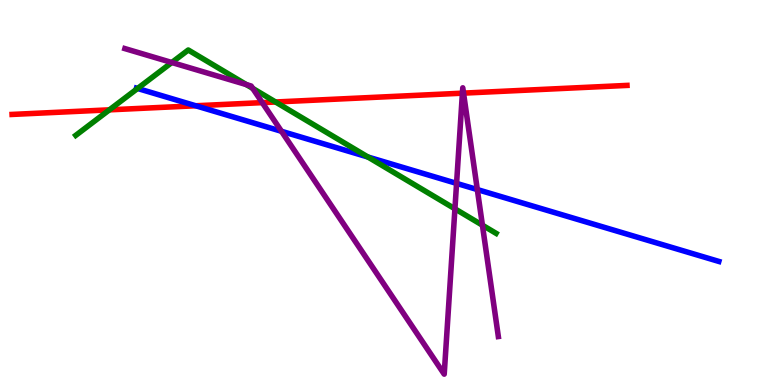[{'lines': ['blue', 'red'], 'intersections': [{'x': 2.53, 'y': 7.25}]}, {'lines': ['green', 'red'], 'intersections': [{'x': 1.41, 'y': 7.15}, {'x': 3.56, 'y': 7.35}]}, {'lines': ['purple', 'red'], 'intersections': [{'x': 3.38, 'y': 7.33}, {'x': 5.97, 'y': 7.58}, {'x': 5.98, 'y': 7.58}]}, {'lines': ['blue', 'green'], 'intersections': [{'x': 1.78, 'y': 7.7}, {'x': 4.75, 'y': 5.92}]}, {'lines': ['blue', 'purple'], 'intersections': [{'x': 3.63, 'y': 6.59}, {'x': 5.89, 'y': 5.24}, {'x': 6.16, 'y': 5.08}]}, {'lines': ['green', 'purple'], 'intersections': [{'x': 2.22, 'y': 8.38}, {'x': 3.18, 'y': 7.8}, {'x': 3.26, 'y': 7.7}, {'x': 5.87, 'y': 4.58}, {'x': 6.22, 'y': 4.15}]}]